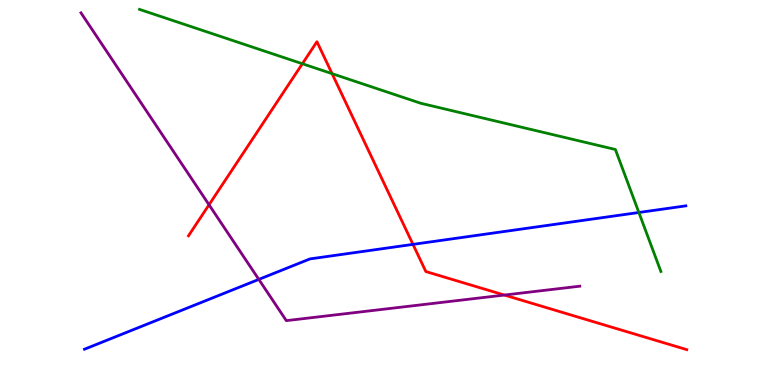[{'lines': ['blue', 'red'], 'intersections': [{'x': 5.33, 'y': 3.65}]}, {'lines': ['green', 'red'], 'intersections': [{'x': 3.9, 'y': 8.34}, {'x': 4.28, 'y': 8.09}]}, {'lines': ['purple', 'red'], 'intersections': [{'x': 2.7, 'y': 4.68}, {'x': 6.51, 'y': 2.34}]}, {'lines': ['blue', 'green'], 'intersections': [{'x': 8.24, 'y': 4.48}]}, {'lines': ['blue', 'purple'], 'intersections': [{'x': 3.34, 'y': 2.74}]}, {'lines': ['green', 'purple'], 'intersections': []}]